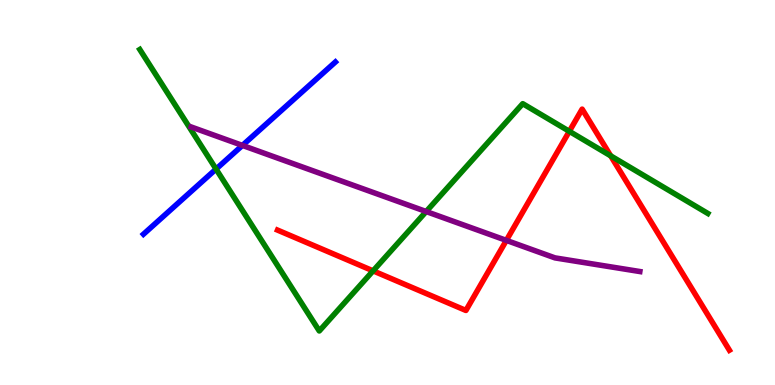[{'lines': ['blue', 'red'], 'intersections': []}, {'lines': ['green', 'red'], 'intersections': [{'x': 4.81, 'y': 2.96}, {'x': 7.35, 'y': 6.59}, {'x': 7.88, 'y': 5.95}]}, {'lines': ['purple', 'red'], 'intersections': [{'x': 6.53, 'y': 3.76}]}, {'lines': ['blue', 'green'], 'intersections': [{'x': 2.79, 'y': 5.61}]}, {'lines': ['blue', 'purple'], 'intersections': [{'x': 3.13, 'y': 6.22}]}, {'lines': ['green', 'purple'], 'intersections': [{'x': 5.5, 'y': 4.51}]}]